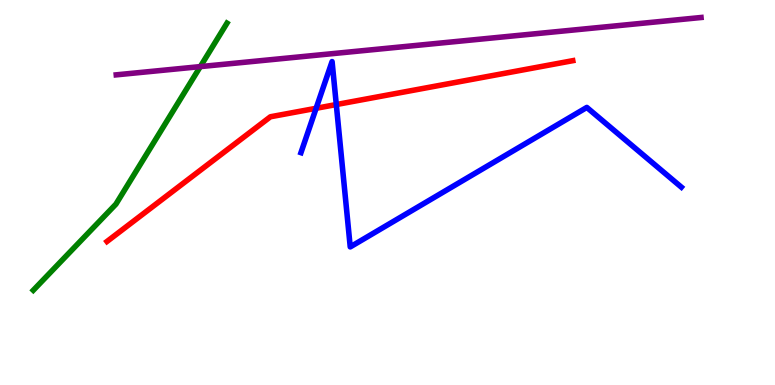[{'lines': ['blue', 'red'], 'intersections': [{'x': 4.08, 'y': 7.19}, {'x': 4.34, 'y': 7.28}]}, {'lines': ['green', 'red'], 'intersections': []}, {'lines': ['purple', 'red'], 'intersections': []}, {'lines': ['blue', 'green'], 'intersections': []}, {'lines': ['blue', 'purple'], 'intersections': []}, {'lines': ['green', 'purple'], 'intersections': [{'x': 2.58, 'y': 8.27}]}]